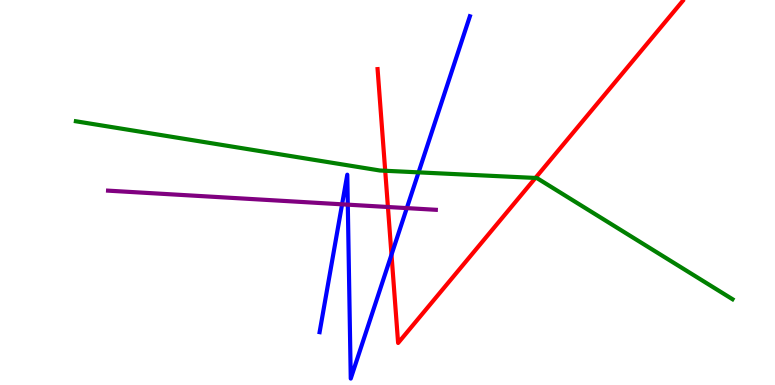[{'lines': ['blue', 'red'], 'intersections': [{'x': 5.05, 'y': 3.38}]}, {'lines': ['green', 'red'], 'intersections': [{'x': 4.97, 'y': 5.56}, {'x': 6.91, 'y': 5.38}]}, {'lines': ['purple', 'red'], 'intersections': [{'x': 5.01, 'y': 4.62}]}, {'lines': ['blue', 'green'], 'intersections': [{'x': 5.4, 'y': 5.52}]}, {'lines': ['blue', 'purple'], 'intersections': [{'x': 4.41, 'y': 4.69}, {'x': 4.49, 'y': 4.68}, {'x': 5.25, 'y': 4.59}]}, {'lines': ['green', 'purple'], 'intersections': []}]